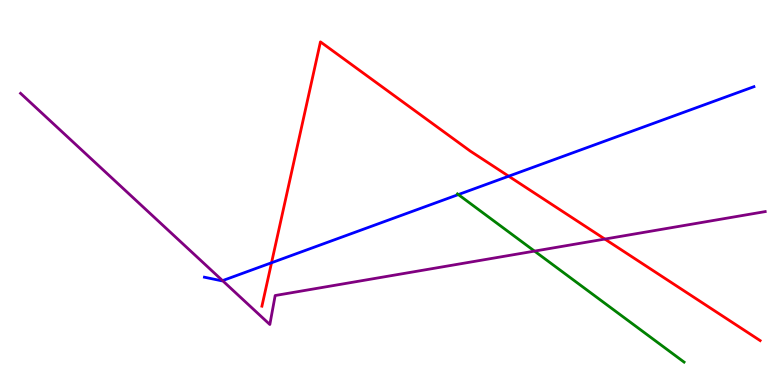[{'lines': ['blue', 'red'], 'intersections': [{'x': 3.5, 'y': 3.18}, {'x': 6.56, 'y': 5.42}]}, {'lines': ['green', 'red'], 'intersections': []}, {'lines': ['purple', 'red'], 'intersections': [{'x': 7.8, 'y': 3.79}]}, {'lines': ['blue', 'green'], 'intersections': [{'x': 5.91, 'y': 4.95}]}, {'lines': ['blue', 'purple'], 'intersections': [{'x': 2.87, 'y': 2.71}]}, {'lines': ['green', 'purple'], 'intersections': [{'x': 6.9, 'y': 3.48}]}]